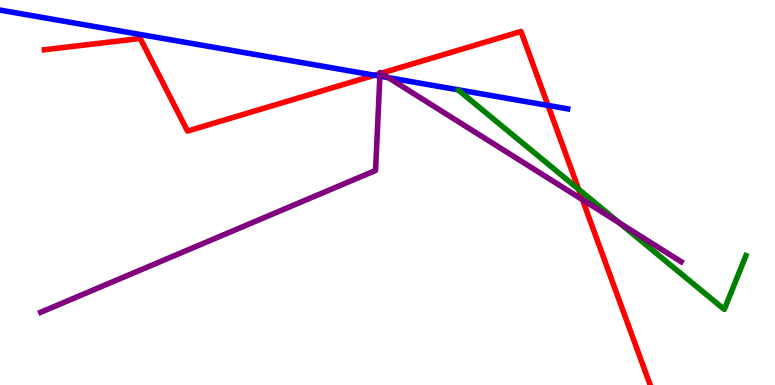[{'lines': ['blue', 'red'], 'intersections': [{'x': 4.83, 'y': 8.05}, {'x': 7.07, 'y': 7.26}]}, {'lines': ['green', 'red'], 'intersections': [{'x': 7.47, 'y': 5.08}]}, {'lines': ['purple', 'red'], 'intersections': [{'x': 4.9, 'y': 8.09}, {'x': 4.92, 'y': 8.1}, {'x': 7.52, 'y': 4.81}]}, {'lines': ['blue', 'green'], 'intersections': []}, {'lines': ['blue', 'purple'], 'intersections': [{'x': 4.9, 'y': 8.02}, {'x': 5.01, 'y': 7.98}]}, {'lines': ['green', 'purple'], 'intersections': [{'x': 7.99, 'y': 4.21}]}]